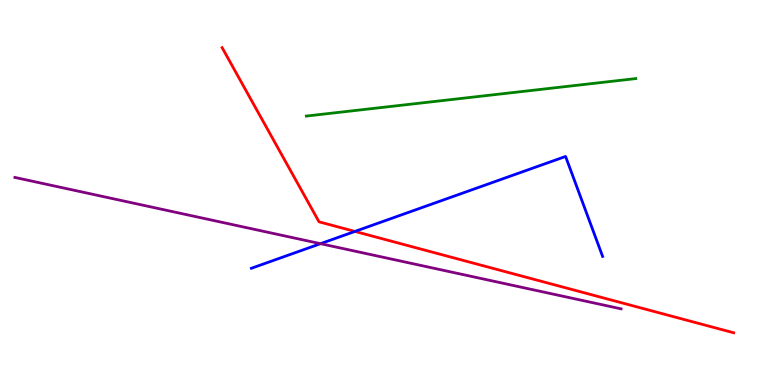[{'lines': ['blue', 'red'], 'intersections': [{'x': 4.58, 'y': 3.99}]}, {'lines': ['green', 'red'], 'intersections': []}, {'lines': ['purple', 'red'], 'intersections': []}, {'lines': ['blue', 'green'], 'intersections': []}, {'lines': ['blue', 'purple'], 'intersections': [{'x': 4.14, 'y': 3.67}]}, {'lines': ['green', 'purple'], 'intersections': []}]